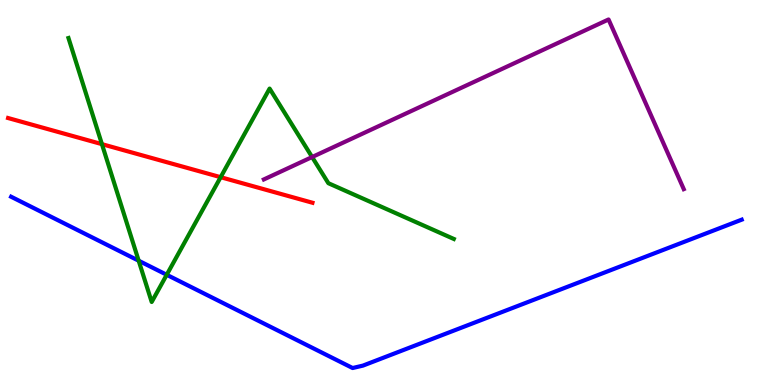[{'lines': ['blue', 'red'], 'intersections': []}, {'lines': ['green', 'red'], 'intersections': [{'x': 1.32, 'y': 6.26}, {'x': 2.85, 'y': 5.4}]}, {'lines': ['purple', 'red'], 'intersections': []}, {'lines': ['blue', 'green'], 'intersections': [{'x': 1.79, 'y': 3.23}, {'x': 2.15, 'y': 2.86}]}, {'lines': ['blue', 'purple'], 'intersections': []}, {'lines': ['green', 'purple'], 'intersections': [{'x': 4.03, 'y': 5.92}]}]